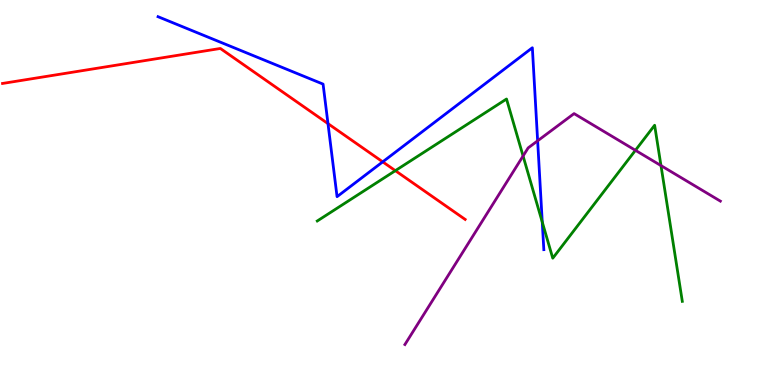[{'lines': ['blue', 'red'], 'intersections': [{'x': 4.23, 'y': 6.79}, {'x': 4.94, 'y': 5.8}]}, {'lines': ['green', 'red'], 'intersections': [{'x': 5.1, 'y': 5.57}]}, {'lines': ['purple', 'red'], 'intersections': []}, {'lines': ['blue', 'green'], 'intersections': [{'x': 7.0, 'y': 4.23}]}, {'lines': ['blue', 'purple'], 'intersections': [{'x': 6.94, 'y': 6.34}]}, {'lines': ['green', 'purple'], 'intersections': [{'x': 6.75, 'y': 5.95}, {'x': 8.2, 'y': 6.1}, {'x': 8.53, 'y': 5.7}]}]